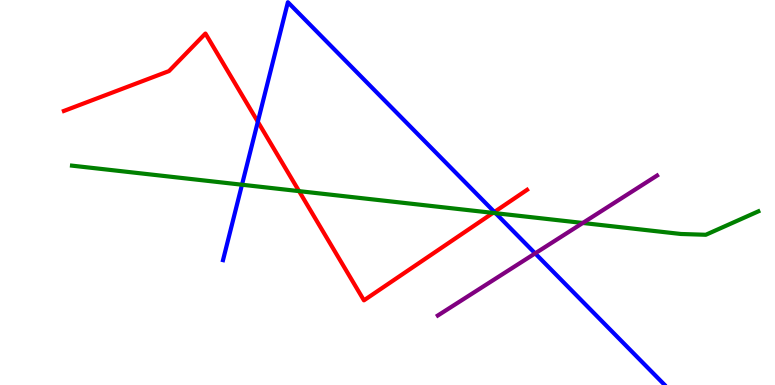[{'lines': ['blue', 'red'], 'intersections': [{'x': 3.33, 'y': 6.84}, {'x': 6.38, 'y': 4.49}]}, {'lines': ['green', 'red'], 'intersections': [{'x': 3.86, 'y': 5.04}, {'x': 6.36, 'y': 4.47}]}, {'lines': ['purple', 'red'], 'intersections': []}, {'lines': ['blue', 'green'], 'intersections': [{'x': 3.12, 'y': 5.2}, {'x': 6.39, 'y': 4.46}]}, {'lines': ['blue', 'purple'], 'intersections': [{'x': 6.91, 'y': 3.42}]}, {'lines': ['green', 'purple'], 'intersections': [{'x': 7.52, 'y': 4.21}]}]